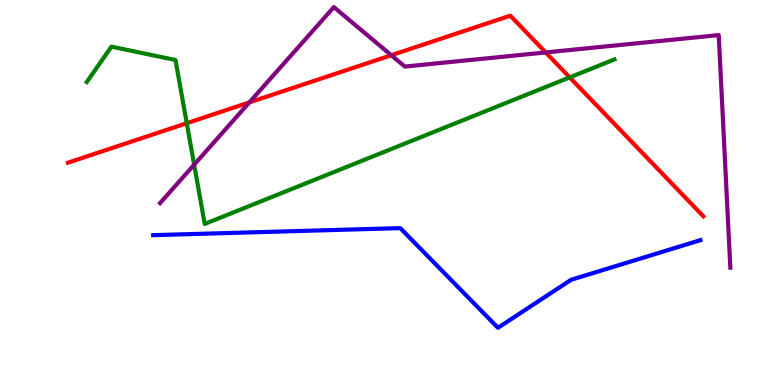[{'lines': ['blue', 'red'], 'intersections': []}, {'lines': ['green', 'red'], 'intersections': [{'x': 2.41, 'y': 6.8}, {'x': 7.35, 'y': 7.99}]}, {'lines': ['purple', 'red'], 'intersections': [{'x': 3.22, 'y': 7.34}, {'x': 5.05, 'y': 8.57}, {'x': 7.04, 'y': 8.64}]}, {'lines': ['blue', 'green'], 'intersections': []}, {'lines': ['blue', 'purple'], 'intersections': []}, {'lines': ['green', 'purple'], 'intersections': [{'x': 2.51, 'y': 5.72}]}]